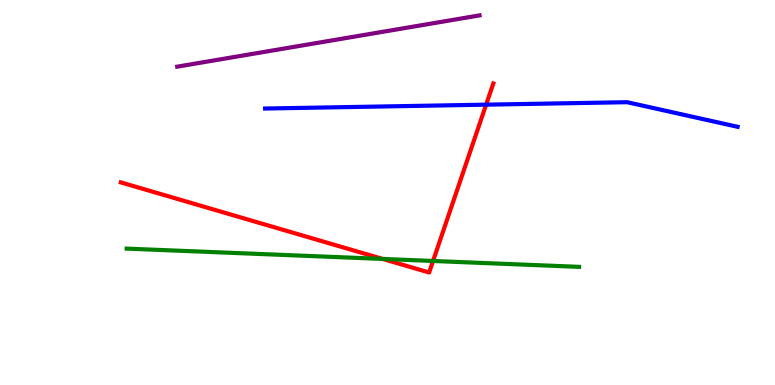[{'lines': ['blue', 'red'], 'intersections': [{'x': 6.27, 'y': 7.28}]}, {'lines': ['green', 'red'], 'intersections': [{'x': 4.94, 'y': 3.27}, {'x': 5.59, 'y': 3.22}]}, {'lines': ['purple', 'red'], 'intersections': []}, {'lines': ['blue', 'green'], 'intersections': []}, {'lines': ['blue', 'purple'], 'intersections': []}, {'lines': ['green', 'purple'], 'intersections': []}]